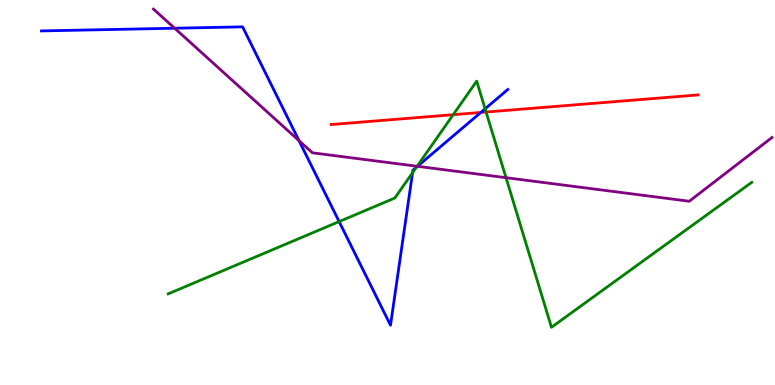[{'lines': ['blue', 'red'], 'intersections': [{'x': 6.2, 'y': 7.08}]}, {'lines': ['green', 'red'], 'intersections': [{'x': 5.85, 'y': 7.02}, {'x': 6.27, 'y': 7.09}]}, {'lines': ['purple', 'red'], 'intersections': []}, {'lines': ['blue', 'green'], 'intersections': [{'x': 4.38, 'y': 4.24}, {'x': 5.32, 'y': 5.51}, {'x': 5.37, 'y': 5.66}, {'x': 6.26, 'y': 7.17}]}, {'lines': ['blue', 'purple'], 'intersections': [{'x': 2.25, 'y': 9.27}, {'x': 3.86, 'y': 6.35}, {'x': 5.39, 'y': 5.68}]}, {'lines': ['green', 'purple'], 'intersections': [{'x': 5.38, 'y': 5.68}, {'x': 6.53, 'y': 5.38}]}]